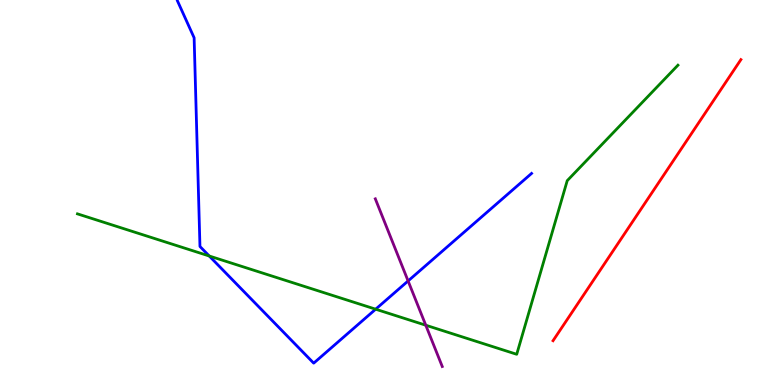[{'lines': ['blue', 'red'], 'intersections': []}, {'lines': ['green', 'red'], 'intersections': []}, {'lines': ['purple', 'red'], 'intersections': []}, {'lines': ['blue', 'green'], 'intersections': [{'x': 2.7, 'y': 3.35}, {'x': 4.85, 'y': 1.97}]}, {'lines': ['blue', 'purple'], 'intersections': [{'x': 5.27, 'y': 2.7}]}, {'lines': ['green', 'purple'], 'intersections': [{'x': 5.49, 'y': 1.55}]}]